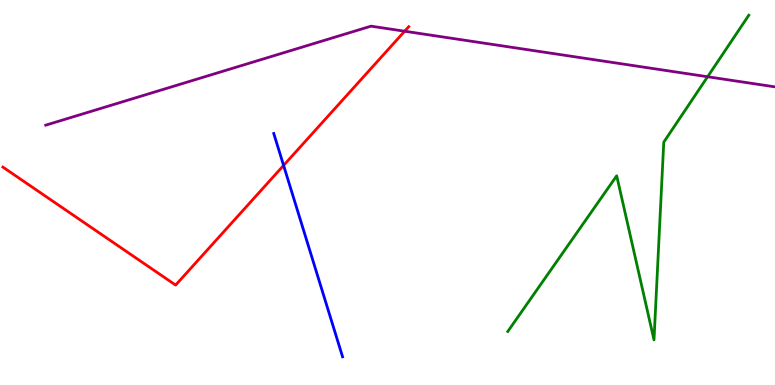[{'lines': ['blue', 'red'], 'intersections': [{'x': 3.66, 'y': 5.7}]}, {'lines': ['green', 'red'], 'intersections': []}, {'lines': ['purple', 'red'], 'intersections': [{'x': 5.22, 'y': 9.19}]}, {'lines': ['blue', 'green'], 'intersections': []}, {'lines': ['blue', 'purple'], 'intersections': []}, {'lines': ['green', 'purple'], 'intersections': [{'x': 9.13, 'y': 8.01}]}]